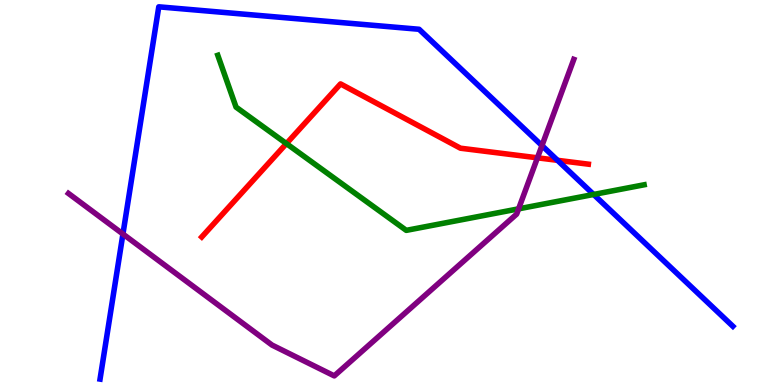[{'lines': ['blue', 'red'], 'intersections': [{'x': 7.19, 'y': 5.84}]}, {'lines': ['green', 'red'], 'intersections': [{'x': 3.7, 'y': 6.27}]}, {'lines': ['purple', 'red'], 'intersections': [{'x': 6.93, 'y': 5.9}]}, {'lines': ['blue', 'green'], 'intersections': [{'x': 7.66, 'y': 4.95}]}, {'lines': ['blue', 'purple'], 'intersections': [{'x': 1.59, 'y': 3.92}, {'x': 6.99, 'y': 6.22}]}, {'lines': ['green', 'purple'], 'intersections': [{'x': 6.69, 'y': 4.58}]}]